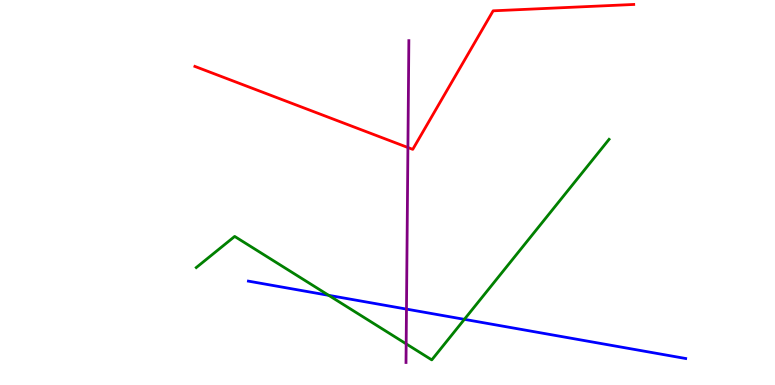[{'lines': ['blue', 'red'], 'intersections': []}, {'lines': ['green', 'red'], 'intersections': []}, {'lines': ['purple', 'red'], 'intersections': [{'x': 5.26, 'y': 6.17}]}, {'lines': ['blue', 'green'], 'intersections': [{'x': 4.24, 'y': 2.33}, {'x': 5.99, 'y': 1.71}]}, {'lines': ['blue', 'purple'], 'intersections': [{'x': 5.24, 'y': 1.97}]}, {'lines': ['green', 'purple'], 'intersections': [{'x': 5.24, 'y': 1.07}]}]